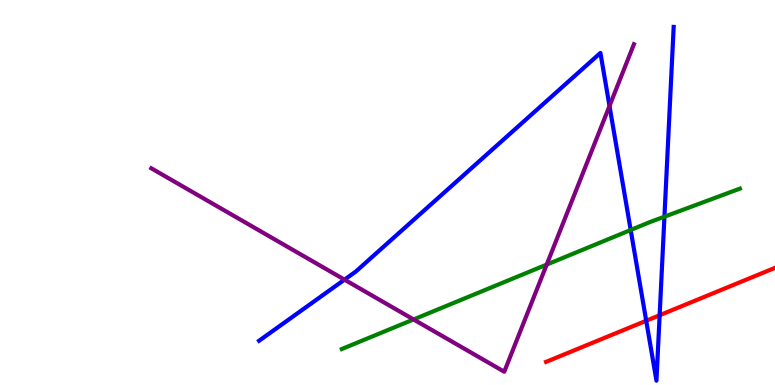[{'lines': ['blue', 'red'], 'intersections': [{'x': 8.34, 'y': 1.67}, {'x': 8.51, 'y': 1.81}]}, {'lines': ['green', 'red'], 'intersections': []}, {'lines': ['purple', 'red'], 'intersections': []}, {'lines': ['blue', 'green'], 'intersections': [{'x': 8.14, 'y': 4.03}, {'x': 8.57, 'y': 4.37}]}, {'lines': ['blue', 'purple'], 'intersections': [{'x': 4.45, 'y': 2.74}, {'x': 7.86, 'y': 7.25}]}, {'lines': ['green', 'purple'], 'intersections': [{'x': 5.34, 'y': 1.7}, {'x': 7.05, 'y': 3.13}]}]